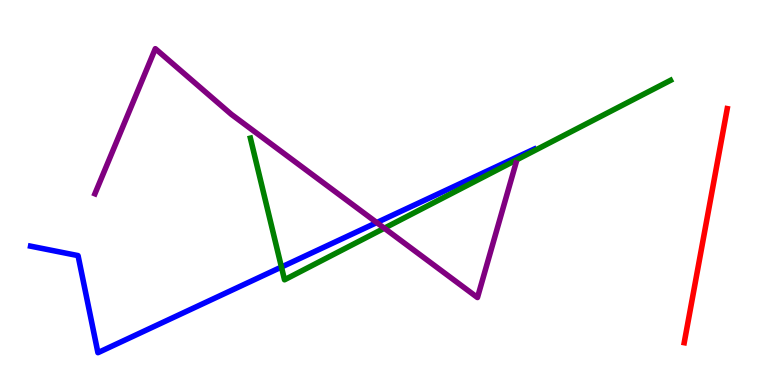[{'lines': ['blue', 'red'], 'intersections': []}, {'lines': ['green', 'red'], 'intersections': []}, {'lines': ['purple', 'red'], 'intersections': []}, {'lines': ['blue', 'green'], 'intersections': [{'x': 3.63, 'y': 3.06}]}, {'lines': ['blue', 'purple'], 'intersections': [{'x': 4.86, 'y': 4.22}]}, {'lines': ['green', 'purple'], 'intersections': [{'x': 4.96, 'y': 4.07}]}]